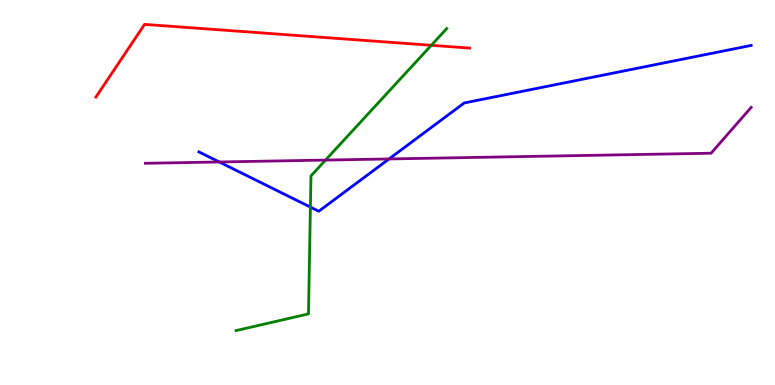[{'lines': ['blue', 'red'], 'intersections': []}, {'lines': ['green', 'red'], 'intersections': [{'x': 5.57, 'y': 8.82}]}, {'lines': ['purple', 'red'], 'intersections': []}, {'lines': ['blue', 'green'], 'intersections': [{'x': 4.01, 'y': 4.62}]}, {'lines': ['blue', 'purple'], 'intersections': [{'x': 2.83, 'y': 5.79}, {'x': 5.02, 'y': 5.87}]}, {'lines': ['green', 'purple'], 'intersections': [{'x': 4.2, 'y': 5.84}]}]